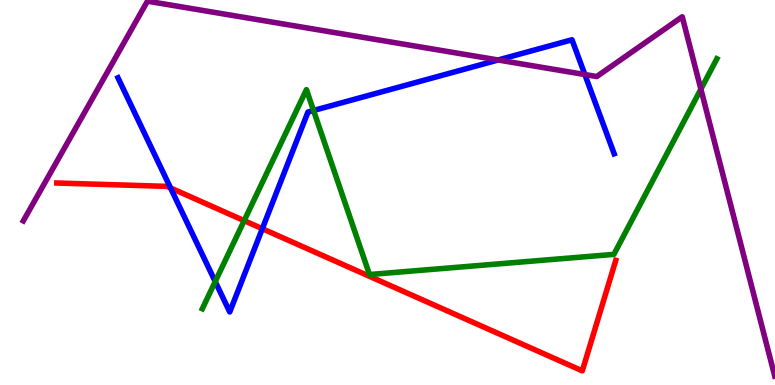[{'lines': ['blue', 'red'], 'intersections': [{'x': 2.2, 'y': 5.12}, {'x': 3.38, 'y': 4.06}]}, {'lines': ['green', 'red'], 'intersections': [{'x': 3.15, 'y': 4.27}]}, {'lines': ['purple', 'red'], 'intersections': []}, {'lines': ['blue', 'green'], 'intersections': [{'x': 2.78, 'y': 2.69}, {'x': 4.05, 'y': 7.13}]}, {'lines': ['blue', 'purple'], 'intersections': [{'x': 6.43, 'y': 8.44}, {'x': 7.55, 'y': 8.06}]}, {'lines': ['green', 'purple'], 'intersections': [{'x': 9.04, 'y': 7.68}]}]